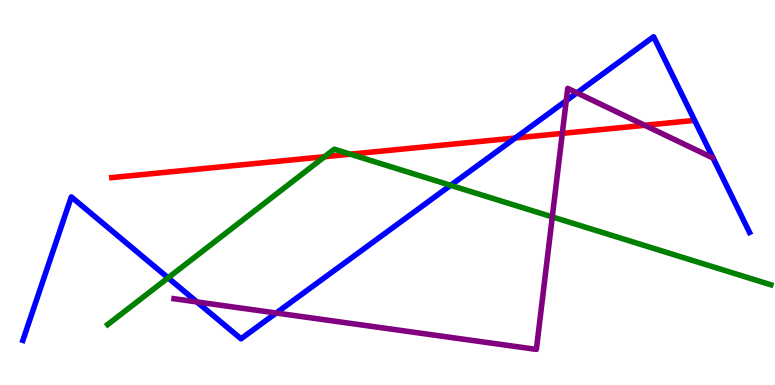[{'lines': ['blue', 'red'], 'intersections': [{'x': 6.65, 'y': 6.42}]}, {'lines': ['green', 'red'], 'intersections': [{'x': 4.19, 'y': 5.93}, {'x': 4.52, 'y': 6.0}]}, {'lines': ['purple', 'red'], 'intersections': [{'x': 7.26, 'y': 6.54}, {'x': 8.32, 'y': 6.75}]}, {'lines': ['blue', 'green'], 'intersections': [{'x': 2.17, 'y': 2.78}, {'x': 5.81, 'y': 5.19}]}, {'lines': ['blue', 'purple'], 'intersections': [{'x': 2.54, 'y': 2.16}, {'x': 3.56, 'y': 1.87}, {'x': 7.31, 'y': 7.38}, {'x': 7.44, 'y': 7.59}]}, {'lines': ['green', 'purple'], 'intersections': [{'x': 7.13, 'y': 4.37}]}]